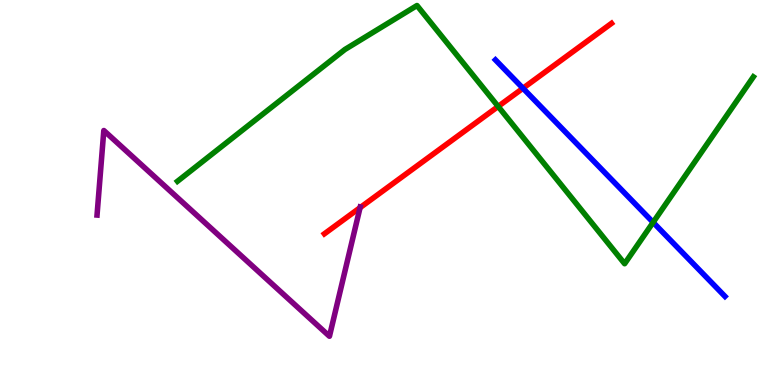[{'lines': ['blue', 'red'], 'intersections': [{'x': 6.75, 'y': 7.71}]}, {'lines': ['green', 'red'], 'intersections': [{'x': 6.43, 'y': 7.24}]}, {'lines': ['purple', 'red'], 'intersections': [{'x': 4.65, 'y': 4.61}]}, {'lines': ['blue', 'green'], 'intersections': [{'x': 8.43, 'y': 4.22}]}, {'lines': ['blue', 'purple'], 'intersections': []}, {'lines': ['green', 'purple'], 'intersections': []}]